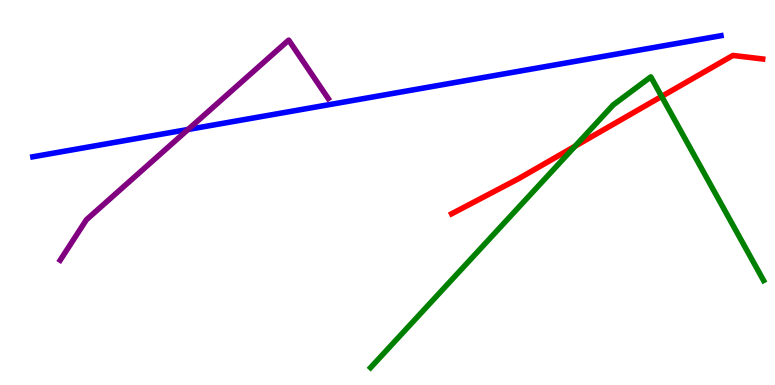[{'lines': ['blue', 'red'], 'intersections': []}, {'lines': ['green', 'red'], 'intersections': [{'x': 7.42, 'y': 6.2}, {'x': 8.54, 'y': 7.5}]}, {'lines': ['purple', 'red'], 'intersections': []}, {'lines': ['blue', 'green'], 'intersections': []}, {'lines': ['blue', 'purple'], 'intersections': [{'x': 2.43, 'y': 6.64}]}, {'lines': ['green', 'purple'], 'intersections': []}]